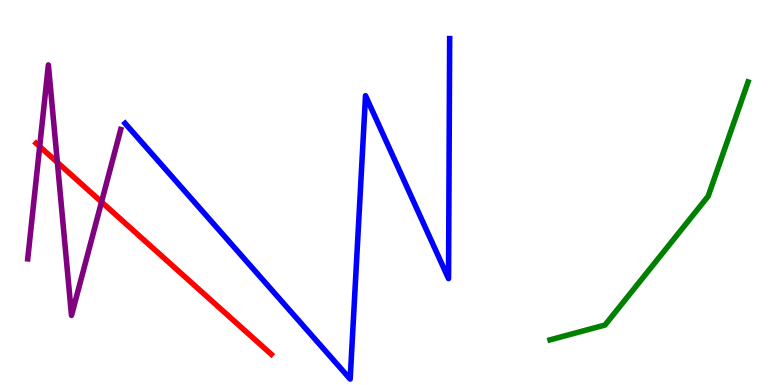[{'lines': ['blue', 'red'], 'intersections': []}, {'lines': ['green', 'red'], 'intersections': []}, {'lines': ['purple', 'red'], 'intersections': [{'x': 0.512, 'y': 6.19}, {'x': 0.74, 'y': 5.78}, {'x': 1.31, 'y': 4.75}]}, {'lines': ['blue', 'green'], 'intersections': []}, {'lines': ['blue', 'purple'], 'intersections': []}, {'lines': ['green', 'purple'], 'intersections': []}]